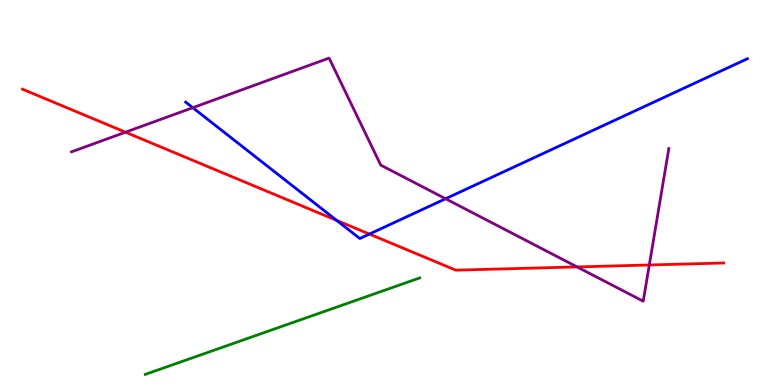[{'lines': ['blue', 'red'], 'intersections': [{'x': 4.34, 'y': 4.27}, {'x': 4.77, 'y': 3.92}]}, {'lines': ['green', 'red'], 'intersections': []}, {'lines': ['purple', 'red'], 'intersections': [{'x': 1.62, 'y': 6.57}, {'x': 7.45, 'y': 3.07}, {'x': 8.38, 'y': 3.12}]}, {'lines': ['blue', 'green'], 'intersections': []}, {'lines': ['blue', 'purple'], 'intersections': [{'x': 2.49, 'y': 7.2}, {'x': 5.75, 'y': 4.84}]}, {'lines': ['green', 'purple'], 'intersections': []}]